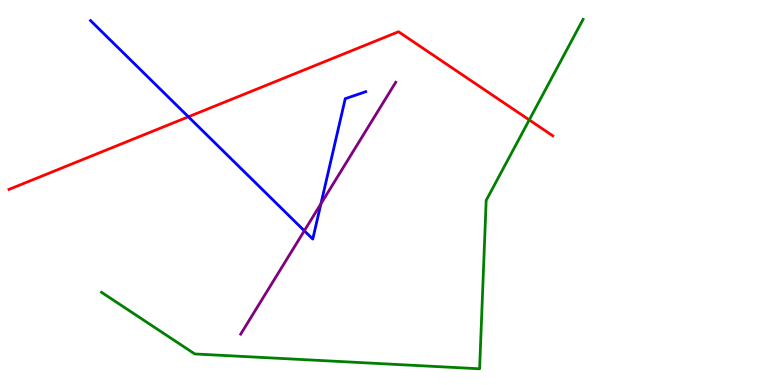[{'lines': ['blue', 'red'], 'intersections': [{'x': 2.43, 'y': 6.97}]}, {'lines': ['green', 'red'], 'intersections': [{'x': 6.83, 'y': 6.88}]}, {'lines': ['purple', 'red'], 'intersections': []}, {'lines': ['blue', 'green'], 'intersections': []}, {'lines': ['blue', 'purple'], 'intersections': [{'x': 3.93, 'y': 4.01}, {'x': 4.14, 'y': 4.71}]}, {'lines': ['green', 'purple'], 'intersections': []}]